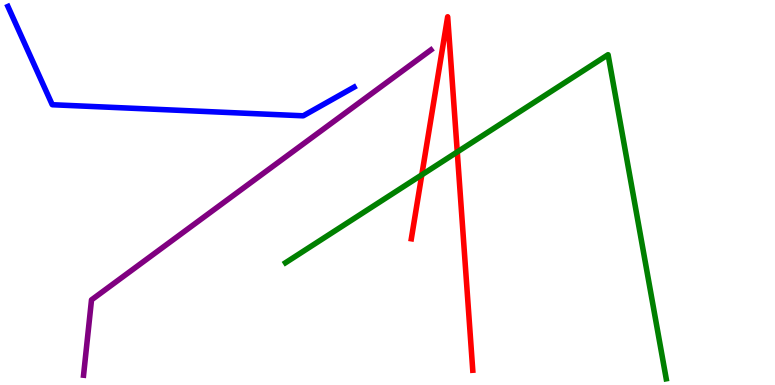[{'lines': ['blue', 'red'], 'intersections': []}, {'lines': ['green', 'red'], 'intersections': [{'x': 5.44, 'y': 5.46}, {'x': 5.9, 'y': 6.05}]}, {'lines': ['purple', 'red'], 'intersections': []}, {'lines': ['blue', 'green'], 'intersections': []}, {'lines': ['blue', 'purple'], 'intersections': []}, {'lines': ['green', 'purple'], 'intersections': []}]